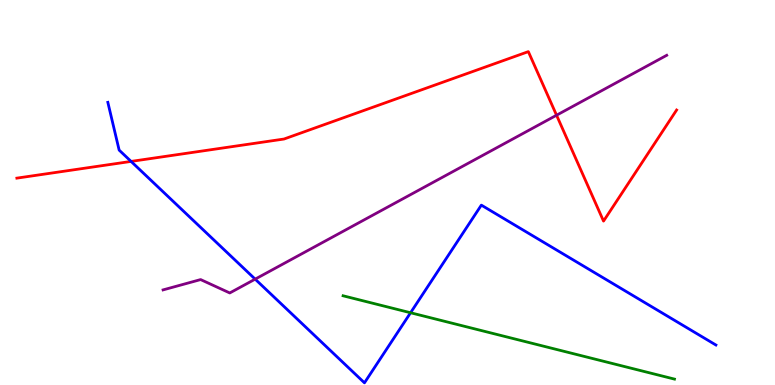[{'lines': ['blue', 'red'], 'intersections': [{'x': 1.69, 'y': 5.81}]}, {'lines': ['green', 'red'], 'intersections': []}, {'lines': ['purple', 'red'], 'intersections': [{'x': 7.18, 'y': 7.01}]}, {'lines': ['blue', 'green'], 'intersections': [{'x': 5.3, 'y': 1.88}]}, {'lines': ['blue', 'purple'], 'intersections': [{'x': 3.29, 'y': 2.75}]}, {'lines': ['green', 'purple'], 'intersections': []}]